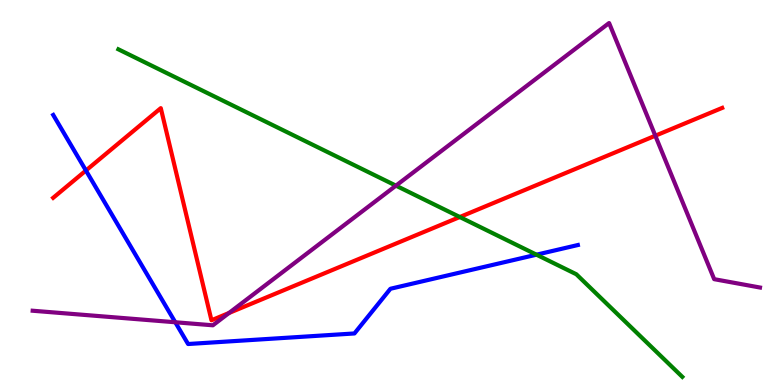[{'lines': ['blue', 'red'], 'intersections': [{'x': 1.11, 'y': 5.57}]}, {'lines': ['green', 'red'], 'intersections': [{'x': 5.93, 'y': 4.36}]}, {'lines': ['purple', 'red'], 'intersections': [{'x': 2.96, 'y': 1.87}, {'x': 8.46, 'y': 6.48}]}, {'lines': ['blue', 'green'], 'intersections': [{'x': 6.92, 'y': 3.38}]}, {'lines': ['blue', 'purple'], 'intersections': [{'x': 2.26, 'y': 1.63}]}, {'lines': ['green', 'purple'], 'intersections': [{'x': 5.11, 'y': 5.18}]}]